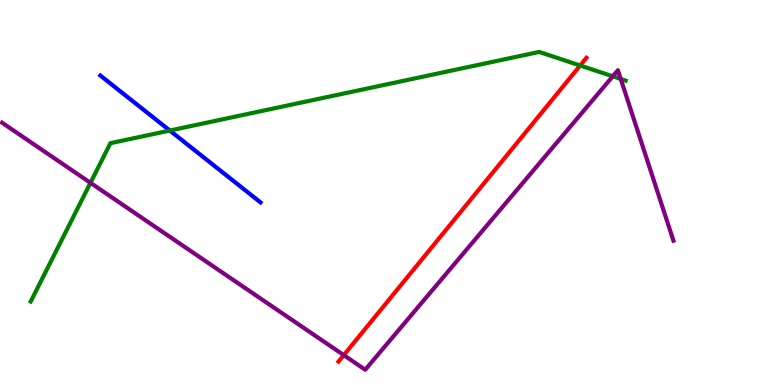[{'lines': ['blue', 'red'], 'intersections': []}, {'lines': ['green', 'red'], 'intersections': [{'x': 7.49, 'y': 8.3}]}, {'lines': ['purple', 'red'], 'intersections': [{'x': 4.44, 'y': 0.776}]}, {'lines': ['blue', 'green'], 'intersections': [{'x': 2.19, 'y': 6.61}]}, {'lines': ['blue', 'purple'], 'intersections': []}, {'lines': ['green', 'purple'], 'intersections': [{'x': 1.17, 'y': 5.25}, {'x': 7.91, 'y': 8.02}, {'x': 8.01, 'y': 7.95}]}]